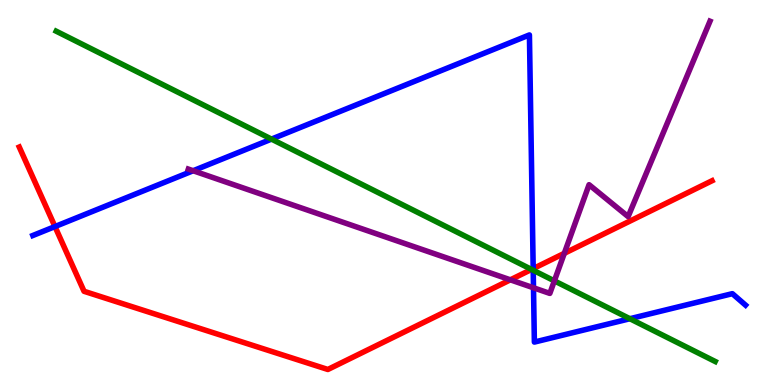[{'lines': ['blue', 'red'], 'intersections': [{'x': 0.709, 'y': 4.12}, {'x': 6.88, 'y': 3.02}]}, {'lines': ['green', 'red'], 'intersections': [{'x': 6.86, 'y': 3.0}]}, {'lines': ['purple', 'red'], 'intersections': [{'x': 6.59, 'y': 2.73}, {'x': 7.28, 'y': 3.42}]}, {'lines': ['blue', 'green'], 'intersections': [{'x': 3.5, 'y': 6.39}, {'x': 6.88, 'y': 2.98}, {'x': 8.13, 'y': 1.72}]}, {'lines': ['blue', 'purple'], 'intersections': [{'x': 2.49, 'y': 5.57}, {'x': 6.88, 'y': 2.53}]}, {'lines': ['green', 'purple'], 'intersections': [{'x': 7.15, 'y': 2.7}]}]